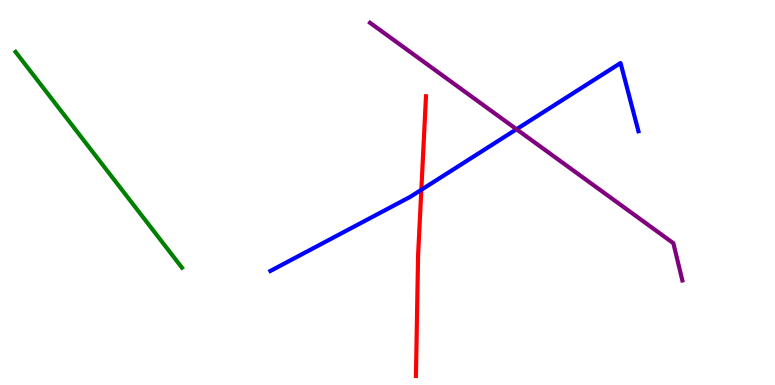[{'lines': ['blue', 'red'], 'intersections': [{'x': 5.44, 'y': 5.07}]}, {'lines': ['green', 'red'], 'intersections': []}, {'lines': ['purple', 'red'], 'intersections': []}, {'lines': ['blue', 'green'], 'intersections': []}, {'lines': ['blue', 'purple'], 'intersections': [{'x': 6.66, 'y': 6.64}]}, {'lines': ['green', 'purple'], 'intersections': []}]